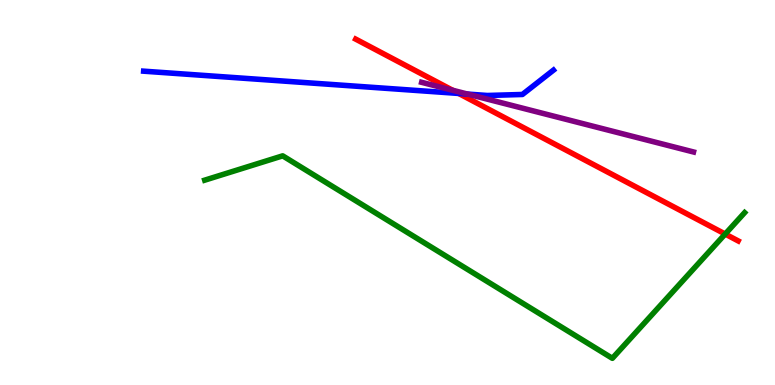[{'lines': ['blue', 'red'], 'intersections': [{'x': 5.92, 'y': 7.57}]}, {'lines': ['green', 'red'], 'intersections': [{'x': 9.36, 'y': 3.92}]}, {'lines': ['purple', 'red'], 'intersections': [{'x': 5.84, 'y': 7.66}]}, {'lines': ['blue', 'green'], 'intersections': []}, {'lines': ['blue', 'purple'], 'intersections': [{'x': 6.03, 'y': 7.56}]}, {'lines': ['green', 'purple'], 'intersections': []}]